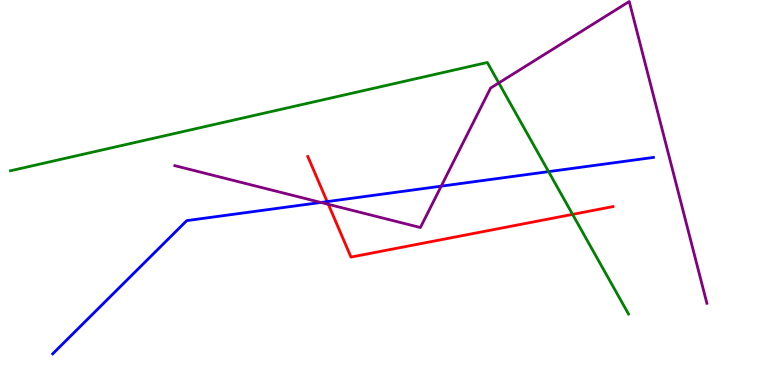[{'lines': ['blue', 'red'], 'intersections': [{'x': 4.22, 'y': 4.76}]}, {'lines': ['green', 'red'], 'intersections': [{'x': 7.39, 'y': 4.43}]}, {'lines': ['purple', 'red'], 'intersections': [{'x': 4.24, 'y': 4.69}]}, {'lines': ['blue', 'green'], 'intersections': [{'x': 7.08, 'y': 5.54}]}, {'lines': ['blue', 'purple'], 'intersections': [{'x': 4.14, 'y': 4.74}, {'x': 5.69, 'y': 5.16}]}, {'lines': ['green', 'purple'], 'intersections': [{'x': 6.44, 'y': 7.85}]}]